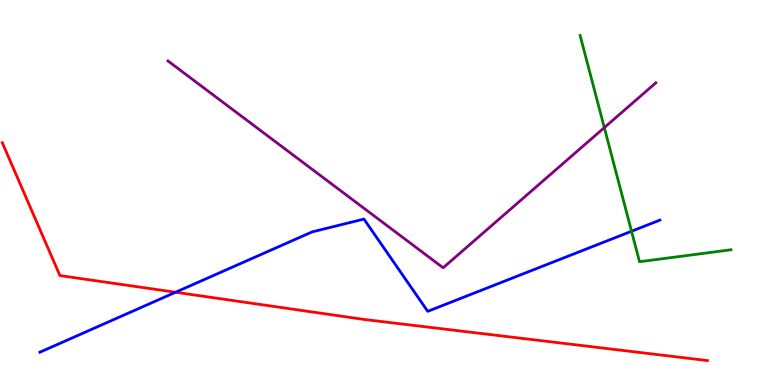[{'lines': ['blue', 'red'], 'intersections': [{'x': 2.27, 'y': 2.41}]}, {'lines': ['green', 'red'], 'intersections': []}, {'lines': ['purple', 'red'], 'intersections': []}, {'lines': ['blue', 'green'], 'intersections': [{'x': 8.15, 'y': 3.99}]}, {'lines': ['blue', 'purple'], 'intersections': []}, {'lines': ['green', 'purple'], 'intersections': [{'x': 7.8, 'y': 6.69}]}]